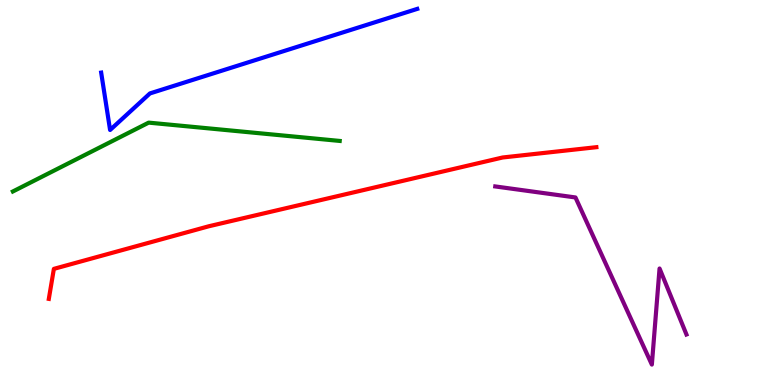[{'lines': ['blue', 'red'], 'intersections': []}, {'lines': ['green', 'red'], 'intersections': []}, {'lines': ['purple', 'red'], 'intersections': []}, {'lines': ['blue', 'green'], 'intersections': []}, {'lines': ['blue', 'purple'], 'intersections': []}, {'lines': ['green', 'purple'], 'intersections': []}]